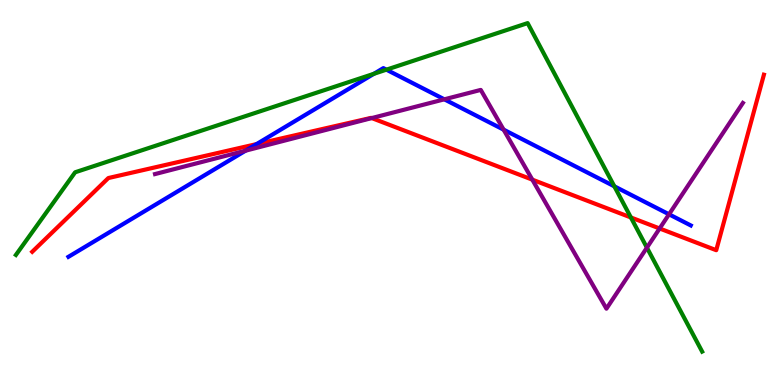[{'lines': ['blue', 'red'], 'intersections': [{'x': 3.31, 'y': 6.26}]}, {'lines': ['green', 'red'], 'intersections': [{'x': 8.14, 'y': 4.35}]}, {'lines': ['purple', 'red'], 'intersections': [{'x': 4.8, 'y': 6.93}, {'x': 6.87, 'y': 5.33}, {'x': 8.51, 'y': 4.07}]}, {'lines': ['blue', 'green'], 'intersections': [{'x': 4.82, 'y': 8.08}, {'x': 4.99, 'y': 8.19}, {'x': 7.93, 'y': 5.16}]}, {'lines': ['blue', 'purple'], 'intersections': [{'x': 3.17, 'y': 6.09}, {'x': 5.73, 'y': 7.42}, {'x': 6.5, 'y': 6.63}, {'x': 8.63, 'y': 4.43}]}, {'lines': ['green', 'purple'], 'intersections': [{'x': 8.35, 'y': 3.57}]}]